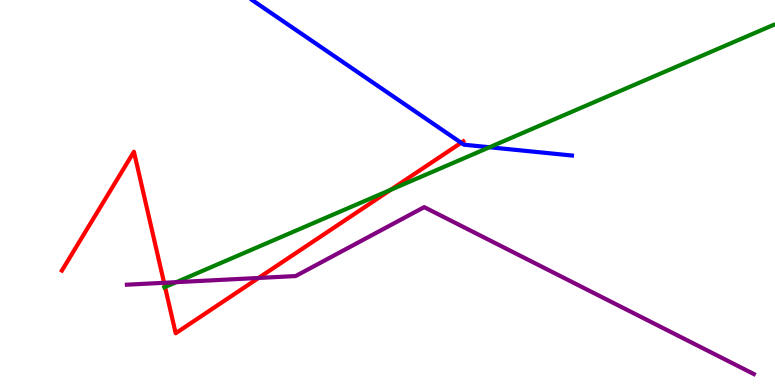[{'lines': ['blue', 'red'], 'intersections': [{'x': 5.95, 'y': 6.29}]}, {'lines': ['green', 'red'], 'intersections': [{'x': 2.13, 'y': 2.55}, {'x': 5.04, 'y': 5.07}]}, {'lines': ['purple', 'red'], 'intersections': [{'x': 2.12, 'y': 2.65}, {'x': 3.34, 'y': 2.78}]}, {'lines': ['blue', 'green'], 'intersections': [{'x': 6.32, 'y': 6.18}]}, {'lines': ['blue', 'purple'], 'intersections': []}, {'lines': ['green', 'purple'], 'intersections': [{'x': 2.27, 'y': 2.67}]}]